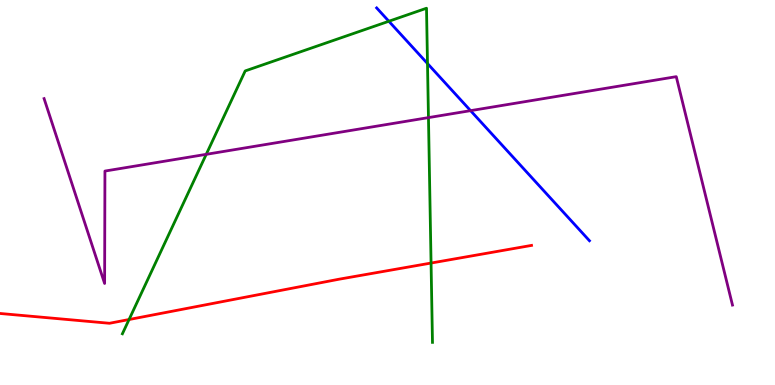[{'lines': ['blue', 'red'], 'intersections': []}, {'lines': ['green', 'red'], 'intersections': [{'x': 1.67, 'y': 1.7}, {'x': 5.56, 'y': 3.17}]}, {'lines': ['purple', 'red'], 'intersections': []}, {'lines': ['blue', 'green'], 'intersections': [{'x': 5.02, 'y': 9.45}, {'x': 5.52, 'y': 8.35}]}, {'lines': ['blue', 'purple'], 'intersections': [{'x': 6.07, 'y': 7.13}]}, {'lines': ['green', 'purple'], 'intersections': [{'x': 2.66, 'y': 5.99}, {'x': 5.53, 'y': 6.95}]}]